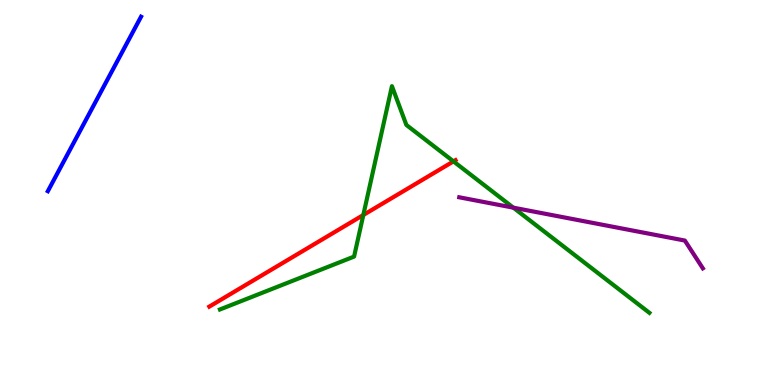[{'lines': ['blue', 'red'], 'intersections': []}, {'lines': ['green', 'red'], 'intersections': [{'x': 4.69, 'y': 4.42}, {'x': 5.85, 'y': 5.81}]}, {'lines': ['purple', 'red'], 'intersections': []}, {'lines': ['blue', 'green'], 'intersections': []}, {'lines': ['blue', 'purple'], 'intersections': []}, {'lines': ['green', 'purple'], 'intersections': [{'x': 6.62, 'y': 4.61}]}]